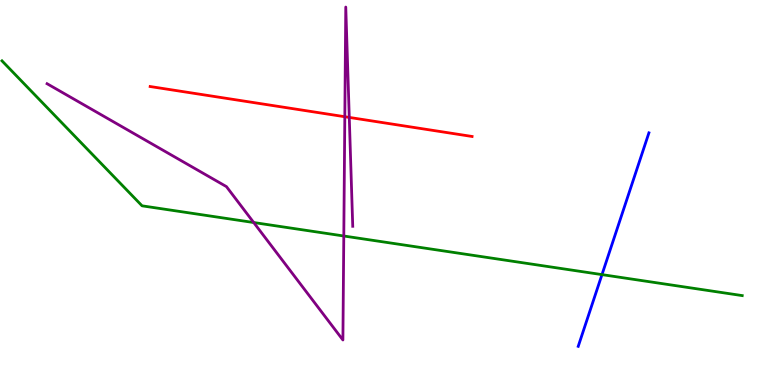[{'lines': ['blue', 'red'], 'intersections': []}, {'lines': ['green', 'red'], 'intersections': []}, {'lines': ['purple', 'red'], 'intersections': [{'x': 4.45, 'y': 6.97}, {'x': 4.51, 'y': 6.95}]}, {'lines': ['blue', 'green'], 'intersections': [{'x': 7.77, 'y': 2.87}]}, {'lines': ['blue', 'purple'], 'intersections': []}, {'lines': ['green', 'purple'], 'intersections': [{'x': 3.27, 'y': 4.22}, {'x': 4.44, 'y': 3.87}]}]